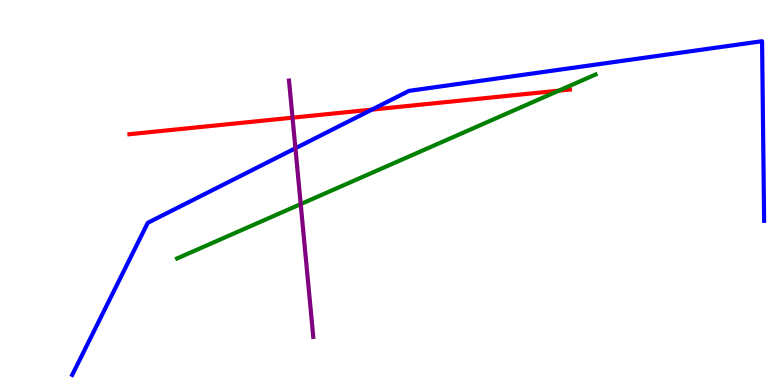[{'lines': ['blue', 'red'], 'intersections': [{'x': 4.8, 'y': 7.15}]}, {'lines': ['green', 'red'], 'intersections': [{'x': 7.21, 'y': 7.65}]}, {'lines': ['purple', 'red'], 'intersections': [{'x': 3.77, 'y': 6.94}]}, {'lines': ['blue', 'green'], 'intersections': []}, {'lines': ['blue', 'purple'], 'intersections': [{'x': 3.81, 'y': 6.15}]}, {'lines': ['green', 'purple'], 'intersections': [{'x': 3.88, 'y': 4.7}]}]